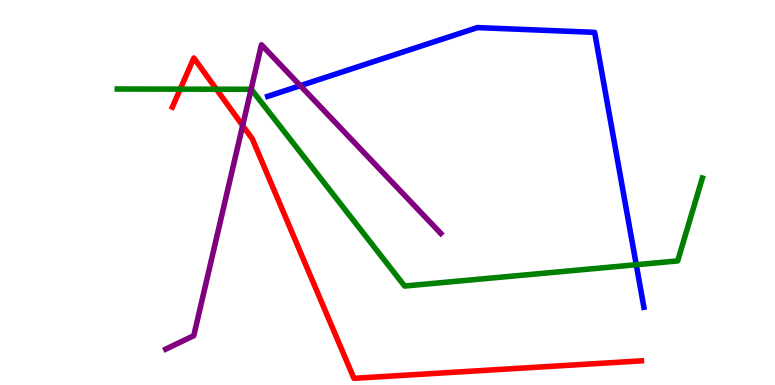[{'lines': ['blue', 'red'], 'intersections': []}, {'lines': ['green', 'red'], 'intersections': [{'x': 2.33, 'y': 7.68}, {'x': 2.79, 'y': 7.68}]}, {'lines': ['purple', 'red'], 'intersections': [{'x': 3.13, 'y': 6.74}]}, {'lines': ['blue', 'green'], 'intersections': [{'x': 8.21, 'y': 3.12}]}, {'lines': ['blue', 'purple'], 'intersections': [{'x': 3.88, 'y': 7.77}]}, {'lines': ['green', 'purple'], 'intersections': [{'x': 3.24, 'y': 7.68}]}]